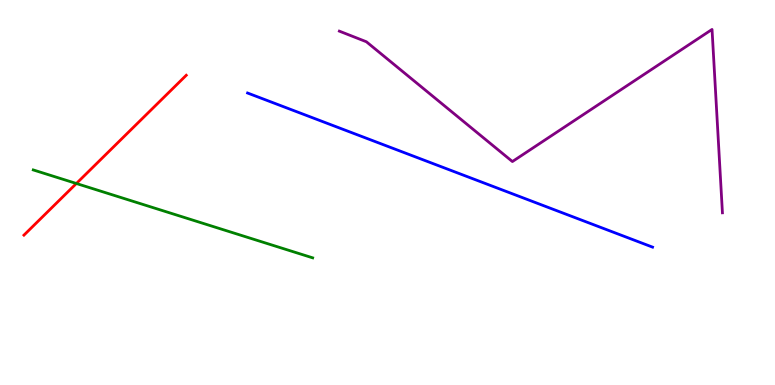[{'lines': ['blue', 'red'], 'intersections': []}, {'lines': ['green', 'red'], 'intersections': [{'x': 0.986, 'y': 5.23}]}, {'lines': ['purple', 'red'], 'intersections': []}, {'lines': ['blue', 'green'], 'intersections': []}, {'lines': ['blue', 'purple'], 'intersections': []}, {'lines': ['green', 'purple'], 'intersections': []}]